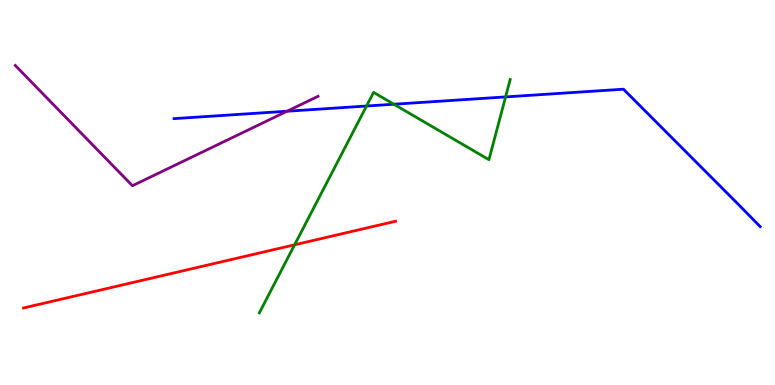[{'lines': ['blue', 'red'], 'intersections': []}, {'lines': ['green', 'red'], 'intersections': [{'x': 3.8, 'y': 3.64}]}, {'lines': ['purple', 'red'], 'intersections': []}, {'lines': ['blue', 'green'], 'intersections': [{'x': 4.73, 'y': 7.25}, {'x': 5.08, 'y': 7.29}, {'x': 6.52, 'y': 7.48}]}, {'lines': ['blue', 'purple'], 'intersections': [{'x': 3.7, 'y': 7.11}]}, {'lines': ['green', 'purple'], 'intersections': []}]